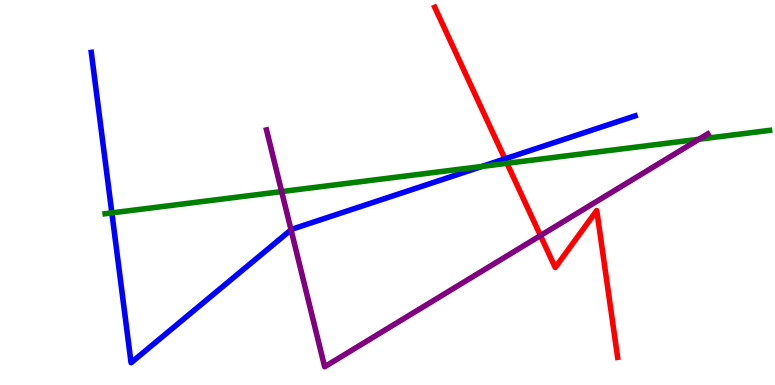[{'lines': ['blue', 'red'], 'intersections': [{'x': 6.52, 'y': 5.87}]}, {'lines': ['green', 'red'], 'intersections': [{'x': 6.54, 'y': 5.76}]}, {'lines': ['purple', 'red'], 'intersections': [{'x': 6.97, 'y': 3.88}]}, {'lines': ['blue', 'green'], 'intersections': [{'x': 1.44, 'y': 4.47}, {'x': 6.22, 'y': 5.68}]}, {'lines': ['blue', 'purple'], 'intersections': [{'x': 3.76, 'y': 4.03}]}, {'lines': ['green', 'purple'], 'intersections': [{'x': 3.63, 'y': 5.02}, {'x': 9.02, 'y': 6.38}]}]